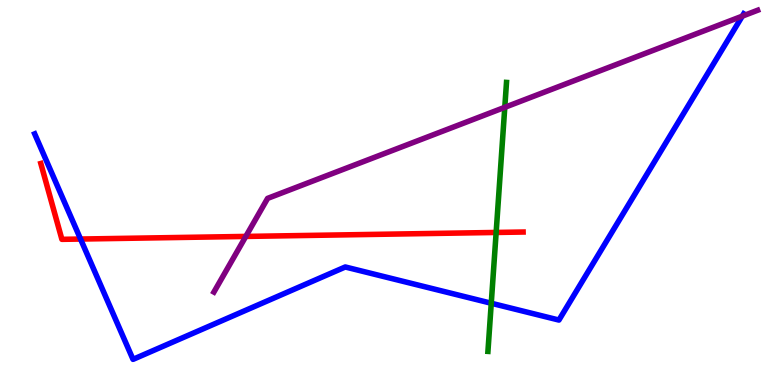[{'lines': ['blue', 'red'], 'intersections': [{'x': 1.04, 'y': 3.79}]}, {'lines': ['green', 'red'], 'intersections': [{'x': 6.4, 'y': 3.96}]}, {'lines': ['purple', 'red'], 'intersections': [{'x': 3.17, 'y': 3.86}]}, {'lines': ['blue', 'green'], 'intersections': [{'x': 6.34, 'y': 2.12}]}, {'lines': ['blue', 'purple'], 'intersections': [{'x': 9.58, 'y': 9.58}]}, {'lines': ['green', 'purple'], 'intersections': [{'x': 6.51, 'y': 7.21}]}]